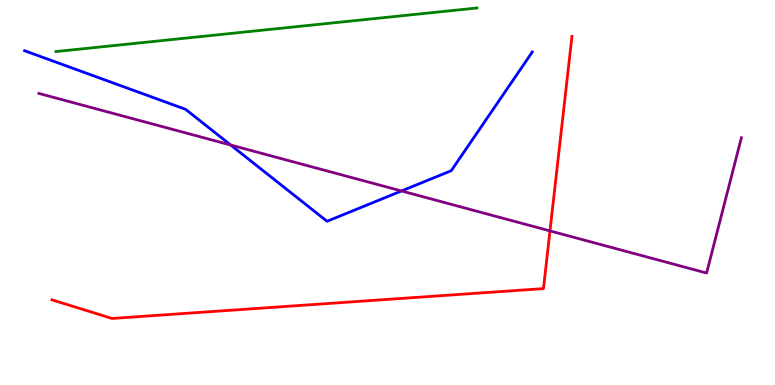[{'lines': ['blue', 'red'], 'intersections': []}, {'lines': ['green', 'red'], 'intersections': []}, {'lines': ['purple', 'red'], 'intersections': [{'x': 7.1, 'y': 4.0}]}, {'lines': ['blue', 'green'], 'intersections': []}, {'lines': ['blue', 'purple'], 'intersections': [{'x': 2.98, 'y': 6.23}, {'x': 5.18, 'y': 5.04}]}, {'lines': ['green', 'purple'], 'intersections': []}]